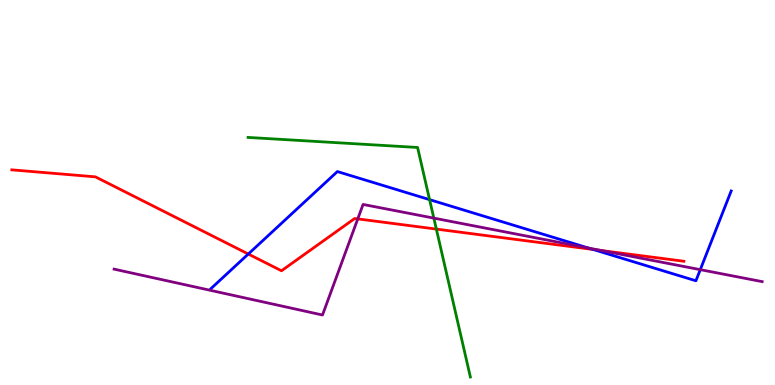[{'lines': ['blue', 'red'], 'intersections': [{'x': 3.2, 'y': 3.4}, {'x': 7.65, 'y': 3.52}]}, {'lines': ['green', 'red'], 'intersections': [{'x': 5.63, 'y': 4.05}]}, {'lines': ['purple', 'red'], 'intersections': [{'x': 4.62, 'y': 4.31}, {'x': 7.76, 'y': 3.49}]}, {'lines': ['blue', 'green'], 'intersections': [{'x': 5.54, 'y': 4.81}]}, {'lines': ['blue', 'purple'], 'intersections': [{'x': 7.59, 'y': 3.56}, {'x': 9.04, 'y': 3.0}]}, {'lines': ['green', 'purple'], 'intersections': [{'x': 5.6, 'y': 4.33}]}]